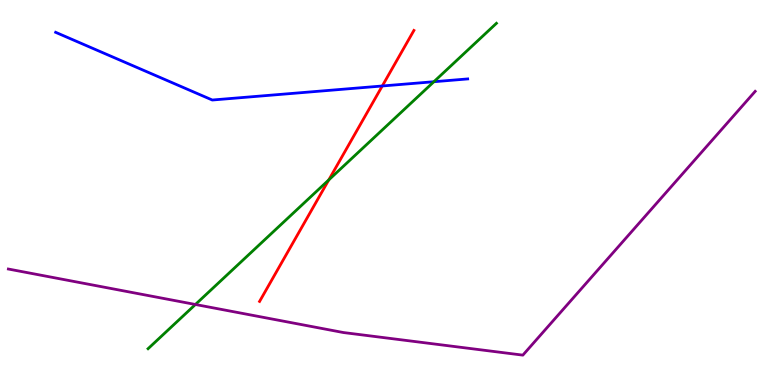[{'lines': ['blue', 'red'], 'intersections': [{'x': 4.93, 'y': 7.77}]}, {'lines': ['green', 'red'], 'intersections': [{'x': 4.24, 'y': 5.33}]}, {'lines': ['purple', 'red'], 'intersections': []}, {'lines': ['blue', 'green'], 'intersections': [{'x': 5.6, 'y': 7.88}]}, {'lines': ['blue', 'purple'], 'intersections': []}, {'lines': ['green', 'purple'], 'intersections': [{'x': 2.52, 'y': 2.09}]}]